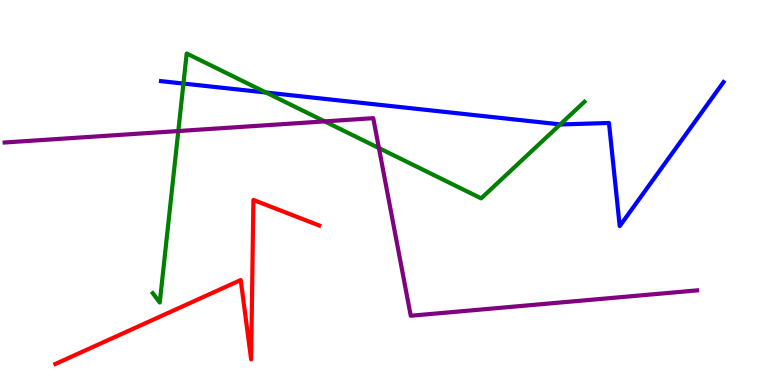[{'lines': ['blue', 'red'], 'intersections': []}, {'lines': ['green', 'red'], 'intersections': []}, {'lines': ['purple', 'red'], 'intersections': []}, {'lines': ['blue', 'green'], 'intersections': [{'x': 2.37, 'y': 7.83}, {'x': 3.43, 'y': 7.6}, {'x': 7.23, 'y': 6.77}]}, {'lines': ['blue', 'purple'], 'intersections': []}, {'lines': ['green', 'purple'], 'intersections': [{'x': 2.3, 'y': 6.6}, {'x': 4.19, 'y': 6.85}, {'x': 4.89, 'y': 6.15}]}]